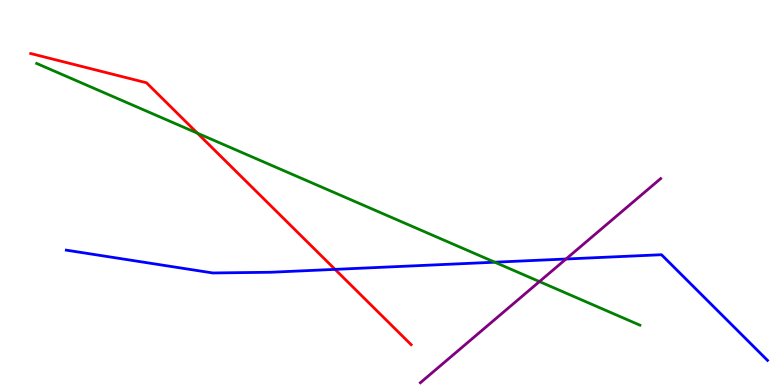[{'lines': ['blue', 'red'], 'intersections': [{'x': 4.32, 'y': 3.0}]}, {'lines': ['green', 'red'], 'intersections': [{'x': 2.55, 'y': 6.54}]}, {'lines': ['purple', 'red'], 'intersections': []}, {'lines': ['blue', 'green'], 'intersections': [{'x': 6.38, 'y': 3.19}]}, {'lines': ['blue', 'purple'], 'intersections': [{'x': 7.3, 'y': 3.27}]}, {'lines': ['green', 'purple'], 'intersections': [{'x': 6.96, 'y': 2.69}]}]